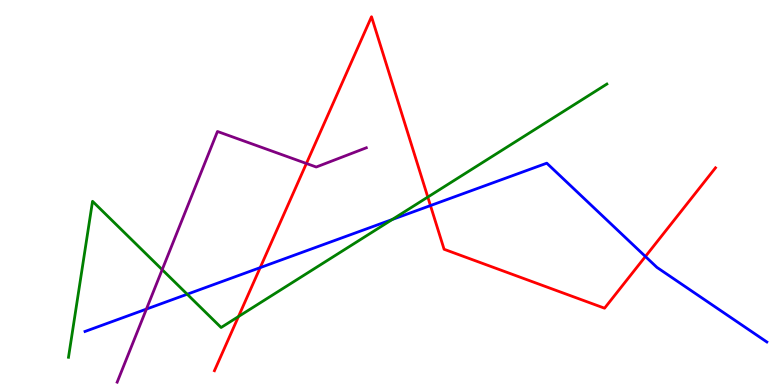[{'lines': ['blue', 'red'], 'intersections': [{'x': 3.36, 'y': 3.05}, {'x': 5.55, 'y': 4.66}, {'x': 8.33, 'y': 3.34}]}, {'lines': ['green', 'red'], 'intersections': [{'x': 3.08, 'y': 1.78}, {'x': 5.52, 'y': 4.88}]}, {'lines': ['purple', 'red'], 'intersections': [{'x': 3.95, 'y': 5.75}]}, {'lines': ['blue', 'green'], 'intersections': [{'x': 2.42, 'y': 2.36}, {'x': 5.06, 'y': 4.3}]}, {'lines': ['blue', 'purple'], 'intersections': [{'x': 1.89, 'y': 1.97}]}, {'lines': ['green', 'purple'], 'intersections': [{'x': 2.09, 'y': 3.0}]}]